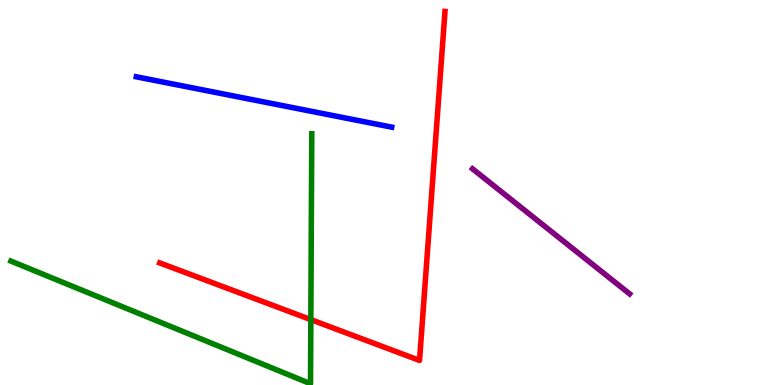[{'lines': ['blue', 'red'], 'intersections': []}, {'lines': ['green', 'red'], 'intersections': [{'x': 4.01, 'y': 1.7}]}, {'lines': ['purple', 'red'], 'intersections': []}, {'lines': ['blue', 'green'], 'intersections': []}, {'lines': ['blue', 'purple'], 'intersections': []}, {'lines': ['green', 'purple'], 'intersections': []}]